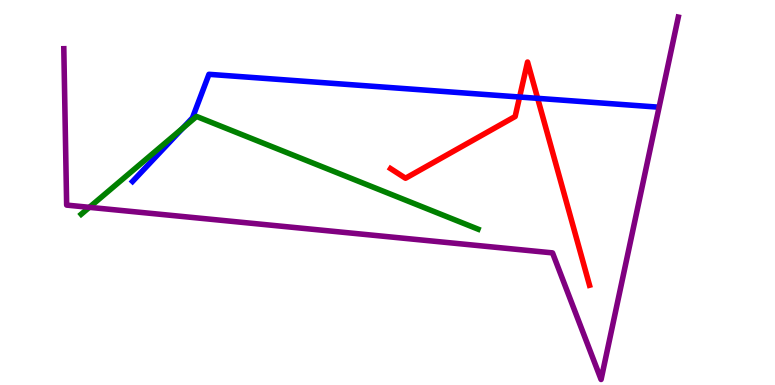[{'lines': ['blue', 'red'], 'intersections': [{'x': 6.7, 'y': 7.48}, {'x': 6.94, 'y': 7.45}]}, {'lines': ['green', 'red'], 'intersections': []}, {'lines': ['purple', 'red'], 'intersections': []}, {'lines': ['blue', 'green'], 'intersections': [{'x': 2.36, 'y': 6.67}]}, {'lines': ['blue', 'purple'], 'intersections': []}, {'lines': ['green', 'purple'], 'intersections': [{'x': 1.15, 'y': 4.61}]}]